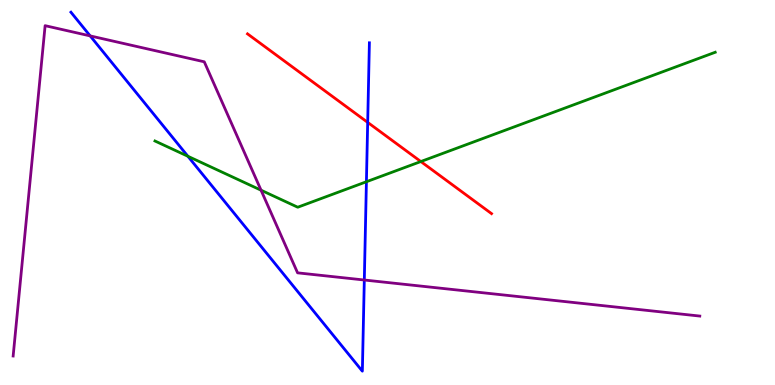[{'lines': ['blue', 'red'], 'intersections': [{'x': 4.74, 'y': 6.82}]}, {'lines': ['green', 'red'], 'intersections': [{'x': 5.43, 'y': 5.8}]}, {'lines': ['purple', 'red'], 'intersections': []}, {'lines': ['blue', 'green'], 'intersections': [{'x': 2.42, 'y': 5.94}, {'x': 4.73, 'y': 5.28}]}, {'lines': ['blue', 'purple'], 'intersections': [{'x': 1.16, 'y': 9.07}, {'x': 4.7, 'y': 2.73}]}, {'lines': ['green', 'purple'], 'intersections': [{'x': 3.37, 'y': 5.06}]}]